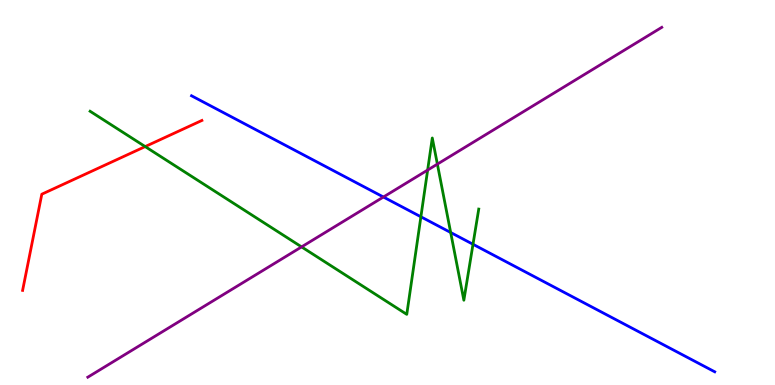[{'lines': ['blue', 'red'], 'intersections': []}, {'lines': ['green', 'red'], 'intersections': [{'x': 1.87, 'y': 6.19}]}, {'lines': ['purple', 'red'], 'intersections': []}, {'lines': ['blue', 'green'], 'intersections': [{'x': 5.43, 'y': 4.37}, {'x': 5.82, 'y': 3.96}, {'x': 6.1, 'y': 3.66}]}, {'lines': ['blue', 'purple'], 'intersections': [{'x': 4.95, 'y': 4.88}]}, {'lines': ['green', 'purple'], 'intersections': [{'x': 3.89, 'y': 3.59}, {'x': 5.52, 'y': 5.58}, {'x': 5.64, 'y': 5.74}]}]